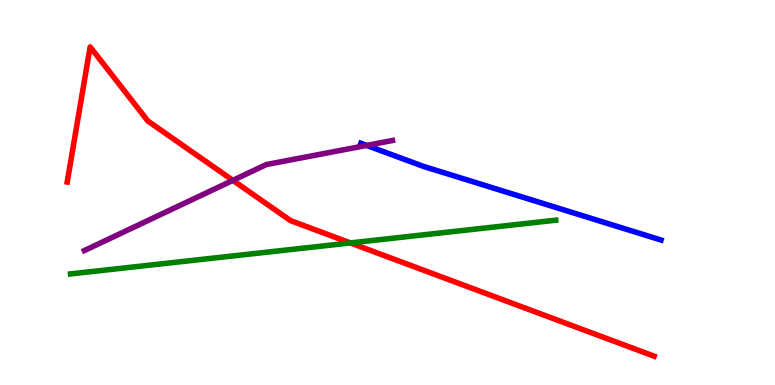[{'lines': ['blue', 'red'], 'intersections': []}, {'lines': ['green', 'red'], 'intersections': [{'x': 4.52, 'y': 3.69}]}, {'lines': ['purple', 'red'], 'intersections': [{'x': 3.0, 'y': 5.32}]}, {'lines': ['blue', 'green'], 'intersections': []}, {'lines': ['blue', 'purple'], 'intersections': [{'x': 4.73, 'y': 6.22}]}, {'lines': ['green', 'purple'], 'intersections': []}]